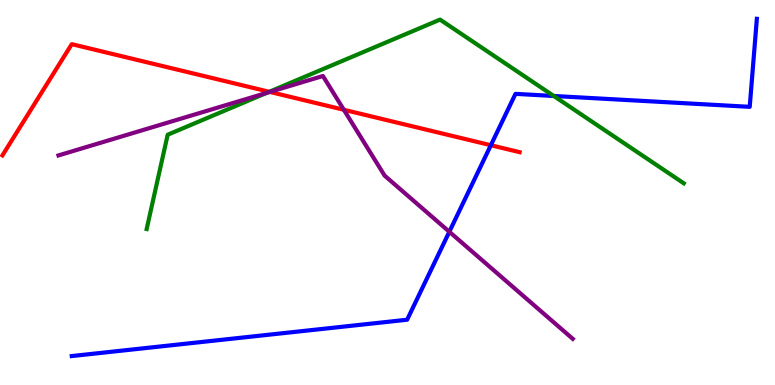[{'lines': ['blue', 'red'], 'intersections': [{'x': 6.33, 'y': 6.23}]}, {'lines': ['green', 'red'], 'intersections': [{'x': 3.47, 'y': 7.62}]}, {'lines': ['purple', 'red'], 'intersections': [{'x': 3.48, 'y': 7.61}, {'x': 4.44, 'y': 7.15}]}, {'lines': ['blue', 'green'], 'intersections': [{'x': 7.15, 'y': 7.51}]}, {'lines': ['blue', 'purple'], 'intersections': [{'x': 5.8, 'y': 3.98}]}, {'lines': ['green', 'purple'], 'intersections': [{'x': 3.44, 'y': 7.59}]}]